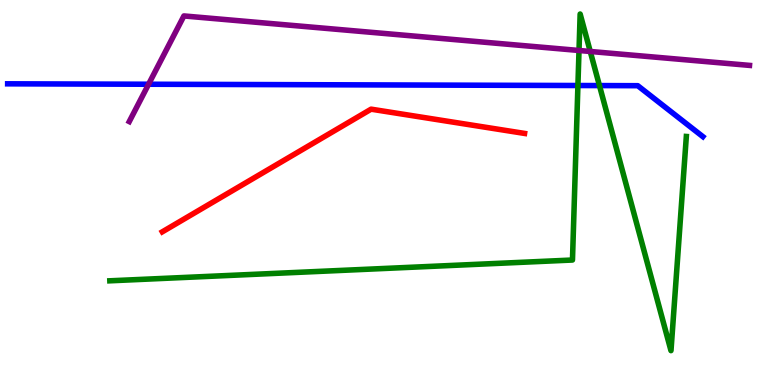[{'lines': ['blue', 'red'], 'intersections': []}, {'lines': ['green', 'red'], 'intersections': []}, {'lines': ['purple', 'red'], 'intersections': []}, {'lines': ['blue', 'green'], 'intersections': [{'x': 7.46, 'y': 7.78}, {'x': 7.73, 'y': 7.78}]}, {'lines': ['blue', 'purple'], 'intersections': [{'x': 1.92, 'y': 7.81}]}, {'lines': ['green', 'purple'], 'intersections': [{'x': 7.47, 'y': 8.69}, {'x': 7.62, 'y': 8.66}]}]